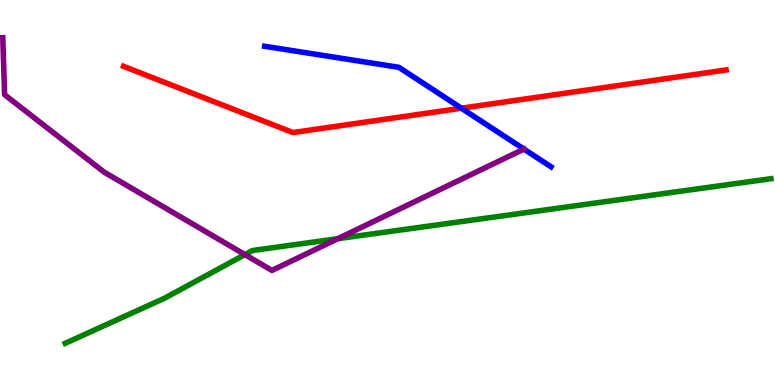[{'lines': ['blue', 'red'], 'intersections': [{'x': 5.95, 'y': 7.19}]}, {'lines': ['green', 'red'], 'intersections': []}, {'lines': ['purple', 'red'], 'intersections': []}, {'lines': ['blue', 'green'], 'intersections': []}, {'lines': ['blue', 'purple'], 'intersections': []}, {'lines': ['green', 'purple'], 'intersections': [{'x': 3.16, 'y': 3.39}, {'x': 4.36, 'y': 3.8}]}]